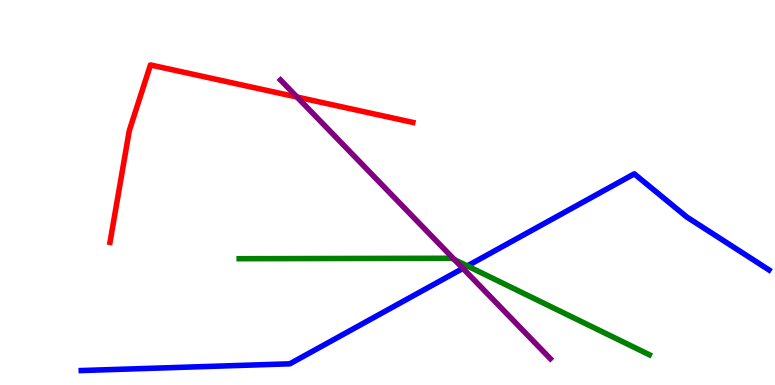[{'lines': ['blue', 'red'], 'intersections': []}, {'lines': ['green', 'red'], 'intersections': []}, {'lines': ['purple', 'red'], 'intersections': [{'x': 3.83, 'y': 7.48}]}, {'lines': ['blue', 'green'], 'intersections': [{'x': 6.03, 'y': 3.09}]}, {'lines': ['blue', 'purple'], 'intersections': [{'x': 5.97, 'y': 3.03}]}, {'lines': ['green', 'purple'], 'intersections': [{'x': 5.86, 'y': 3.26}]}]